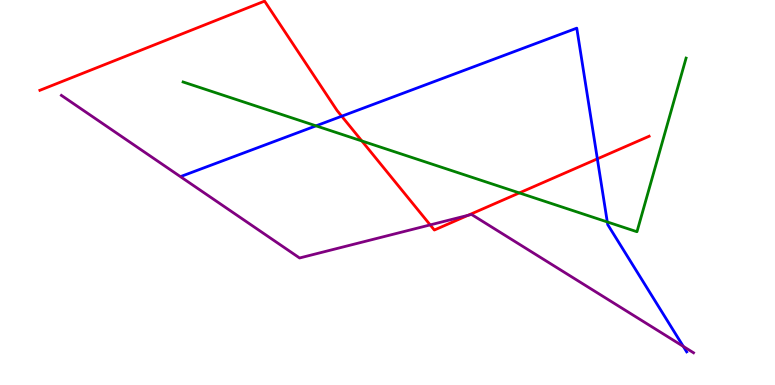[{'lines': ['blue', 'red'], 'intersections': [{'x': 4.41, 'y': 6.98}, {'x': 7.71, 'y': 5.87}]}, {'lines': ['green', 'red'], 'intersections': [{'x': 4.67, 'y': 6.34}, {'x': 6.7, 'y': 4.99}]}, {'lines': ['purple', 'red'], 'intersections': [{'x': 5.55, 'y': 4.16}, {'x': 6.04, 'y': 4.41}]}, {'lines': ['blue', 'green'], 'intersections': [{'x': 4.08, 'y': 6.73}, {'x': 7.84, 'y': 4.24}]}, {'lines': ['blue', 'purple'], 'intersections': [{'x': 8.82, 'y': 1.0}]}, {'lines': ['green', 'purple'], 'intersections': []}]